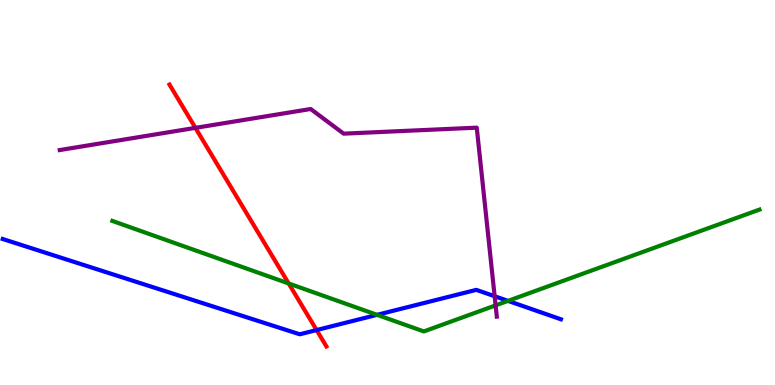[{'lines': ['blue', 'red'], 'intersections': [{'x': 4.09, 'y': 1.43}]}, {'lines': ['green', 'red'], 'intersections': [{'x': 3.72, 'y': 2.64}]}, {'lines': ['purple', 'red'], 'intersections': [{'x': 2.52, 'y': 6.68}]}, {'lines': ['blue', 'green'], 'intersections': [{'x': 4.87, 'y': 1.82}, {'x': 6.55, 'y': 2.18}]}, {'lines': ['blue', 'purple'], 'intersections': [{'x': 6.38, 'y': 2.31}]}, {'lines': ['green', 'purple'], 'intersections': [{'x': 6.4, 'y': 2.07}]}]